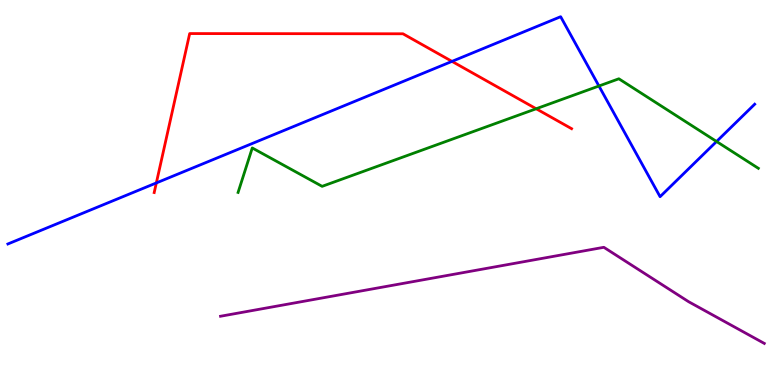[{'lines': ['blue', 'red'], 'intersections': [{'x': 2.02, 'y': 5.25}, {'x': 5.83, 'y': 8.41}]}, {'lines': ['green', 'red'], 'intersections': [{'x': 6.92, 'y': 7.18}]}, {'lines': ['purple', 'red'], 'intersections': []}, {'lines': ['blue', 'green'], 'intersections': [{'x': 7.73, 'y': 7.77}, {'x': 9.25, 'y': 6.32}]}, {'lines': ['blue', 'purple'], 'intersections': []}, {'lines': ['green', 'purple'], 'intersections': []}]